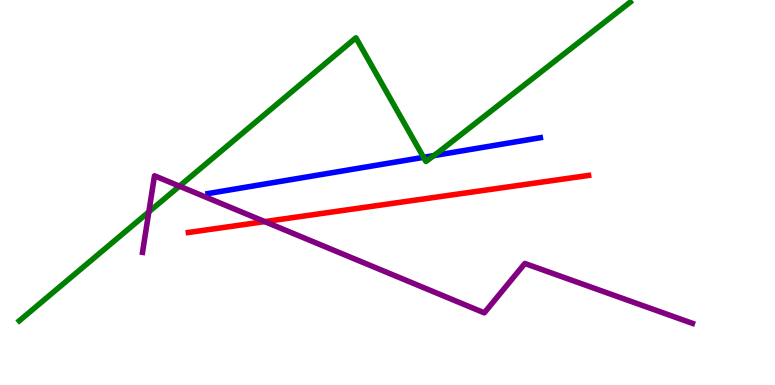[{'lines': ['blue', 'red'], 'intersections': []}, {'lines': ['green', 'red'], 'intersections': []}, {'lines': ['purple', 'red'], 'intersections': [{'x': 3.42, 'y': 4.24}]}, {'lines': ['blue', 'green'], 'intersections': [{'x': 5.47, 'y': 5.91}, {'x': 5.6, 'y': 5.96}]}, {'lines': ['blue', 'purple'], 'intersections': []}, {'lines': ['green', 'purple'], 'intersections': [{'x': 1.92, 'y': 4.5}, {'x': 2.32, 'y': 5.16}]}]